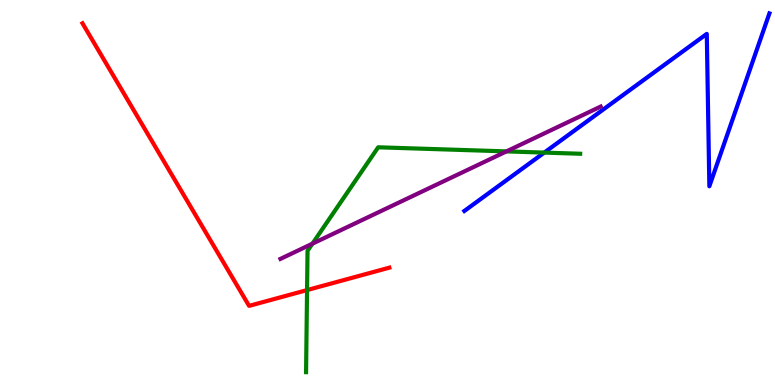[{'lines': ['blue', 'red'], 'intersections': []}, {'lines': ['green', 'red'], 'intersections': [{'x': 3.96, 'y': 2.47}]}, {'lines': ['purple', 'red'], 'intersections': []}, {'lines': ['blue', 'green'], 'intersections': [{'x': 7.02, 'y': 6.04}]}, {'lines': ['blue', 'purple'], 'intersections': []}, {'lines': ['green', 'purple'], 'intersections': [{'x': 4.03, 'y': 3.67}, {'x': 6.53, 'y': 6.07}]}]